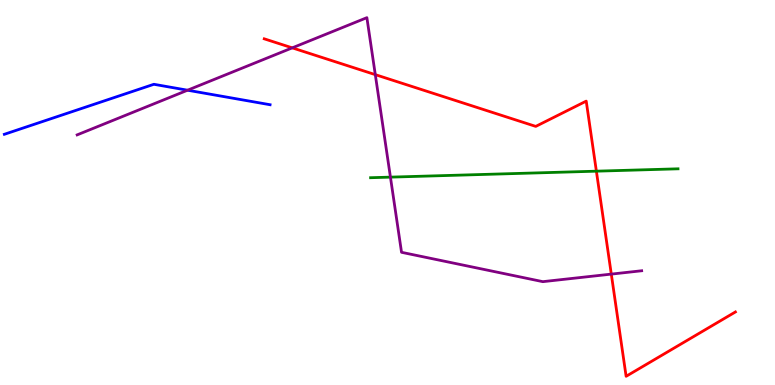[{'lines': ['blue', 'red'], 'intersections': []}, {'lines': ['green', 'red'], 'intersections': [{'x': 7.7, 'y': 5.55}]}, {'lines': ['purple', 'red'], 'intersections': [{'x': 3.77, 'y': 8.76}, {'x': 4.84, 'y': 8.06}, {'x': 7.89, 'y': 2.88}]}, {'lines': ['blue', 'green'], 'intersections': []}, {'lines': ['blue', 'purple'], 'intersections': [{'x': 2.42, 'y': 7.66}]}, {'lines': ['green', 'purple'], 'intersections': [{'x': 5.04, 'y': 5.4}]}]